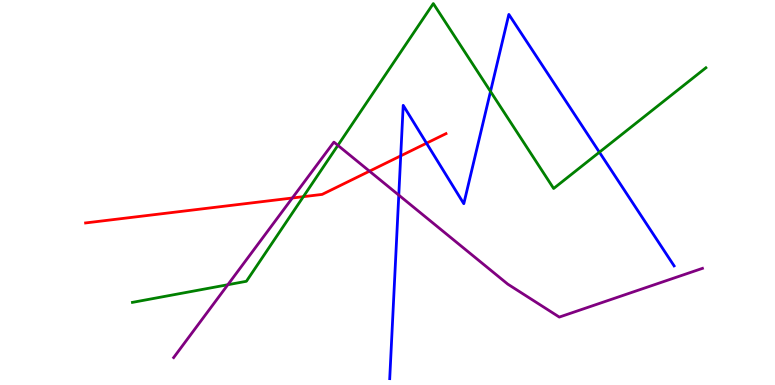[{'lines': ['blue', 'red'], 'intersections': [{'x': 5.17, 'y': 5.95}, {'x': 5.5, 'y': 6.28}]}, {'lines': ['green', 'red'], 'intersections': [{'x': 3.91, 'y': 4.89}]}, {'lines': ['purple', 'red'], 'intersections': [{'x': 3.77, 'y': 4.86}, {'x': 4.77, 'y': 5.55}]}, {'lines': ['blue', 'green'], 'intersections': [{'x': 6.33, 'y': 7.62}, {'x': 7.73, 'y': 6.05}]}, {'lines': ['blue', 'purple'], 'intersections': [{'x': 5.15, 'y': 4.93}]}, {'lines': ['green', 'purple'], 'intersections': [{'x': 2.94, 'y': 2.6}, {'x': 4.36, 'y': 6.22}]}]